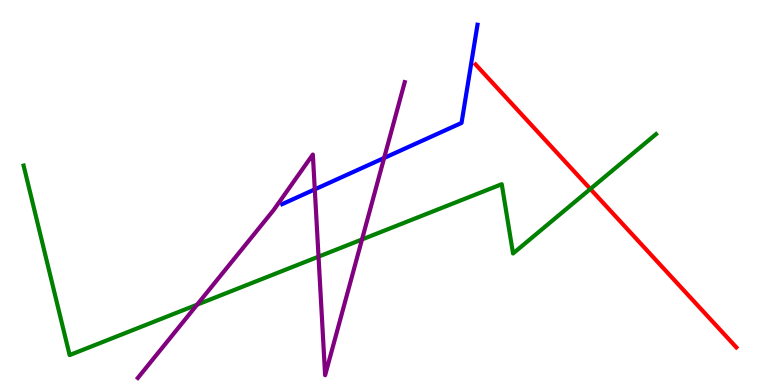[{'lines': ['blue', 'red'], 'intersections': []}, {'lines': ['green', 'red'], 'intersections': [{'x': 7.62, 'y': 5.09}]}, {'lines': ['purple', 'red'], 'intersections': []}, {'lines': ['blue', 'green'], 'intersections': []}, {'lines': ['blue', 'purple'], 'intersections': [{'x': 4.06, 'y': 5.08}, {'x': 4.96, 'y': 5.9}]}, {'lines': ['green', 'purple'], 'intersections': [{'x': 2.54, 'y': 2.09}, {'x': 4.11, 'y': 3.33}, {'x': 4.67, 'y': 3.78}]}]